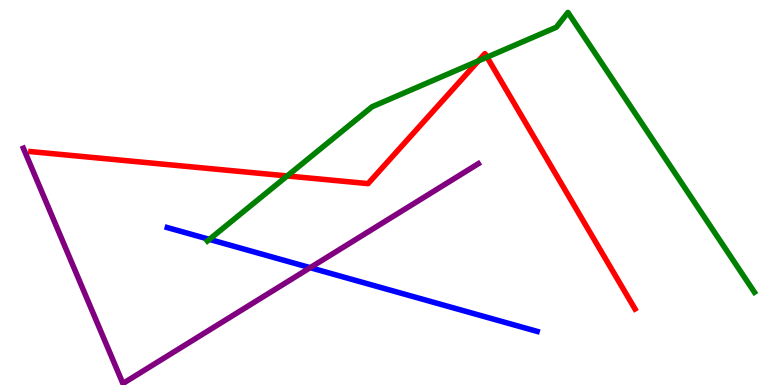[{'lines': ['blue', 'red'], 'intersections': []}, {'lines': ['green', 'red'], 'intersections': [{'x': 3.71, 'y': 5.43}, {'x': 6.17, 'y': 8.42}, {'x': 6.28, 'y': 8.52}]}, {'lines': ['purple', 'red'], 'intersections': []}, {'lines': ['blue', 'green'], 'intersections': [{'x': 2.7, 'y': 3.78}]}, {'lines': ['blue', 'purple'], 'intersections': [{'x': 4.0, 'y': 3.05}]}, {'lines': ['green', 'purple'], 'intersections': []}]